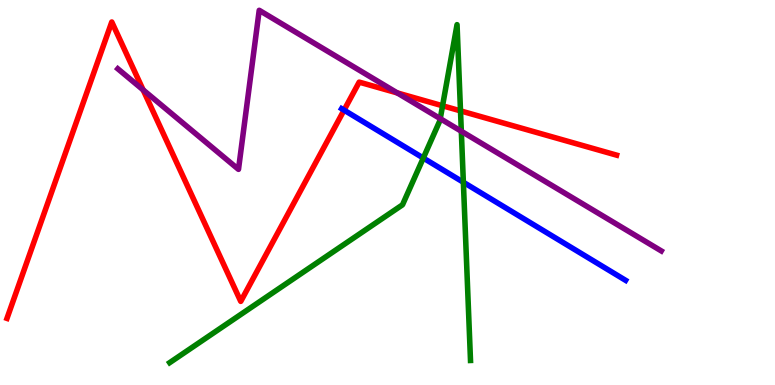[{'lines': ['blue', 'red'], 'intersections': [{'x': 4.44, 'y': 7.14}]}, {'lines': ['green', 'red'], 'intersections': [{'x': 5.71, 'y': 7.25}, {'x': 5.94, 'y': 7.12}]}, {'lines': ['purple', 'red'], 'intersections': [{'x': 1.85, 'y': 7.67}, {'x': 5.13, 'y': 7.59}]}, {'lines': ['blue', 'green'], 'intersections': [{'x': 5.46, 'y': 5.9}, {'x': 5.98, 'y': 5.27}]}, {'lines': ['blue', 'purple'], 'intersections': []}, {'lines': ['green', 'purple'], 'intersections': [{'x': 5.68, 'y': 6.92}, {'x': 5.95, 'y': 6.59}]}]